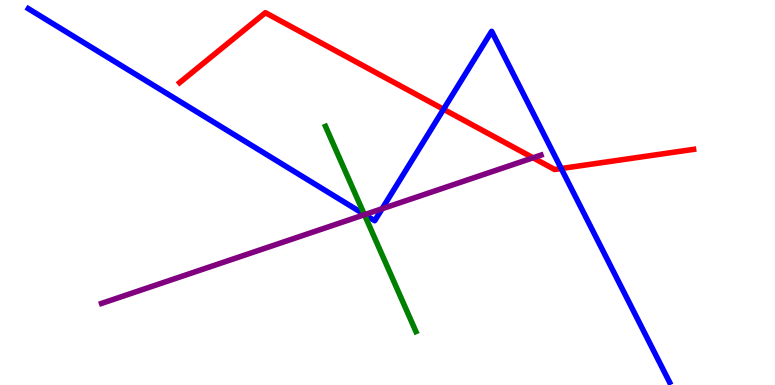[{'lines': ['blue', 'red'], 'intersections': [{'x': 5.72, 'y': 7.16}, {'x': 7.24, 'y': 5.62}]}, {'lines': ['green', 'red'], 'intersections': []}, {'lines': ['purple', 'red'], 'intersections': [{'x': 6.88, 'y': 5.9}]}, {'lines': ['blue', 'green'], 'intersections': [{'x': 4.7, 'y': 4.43}]}, {'lines': ['blue', 'purple'], 'intersections': [{'x': 4.71, 'y': 4.43}, {'x': 4.93, 'y': 4.58}]}, {'lines': ['green', 'purple'], 'intersections': [{'x': 4.7, 'y': 4.42}]}]